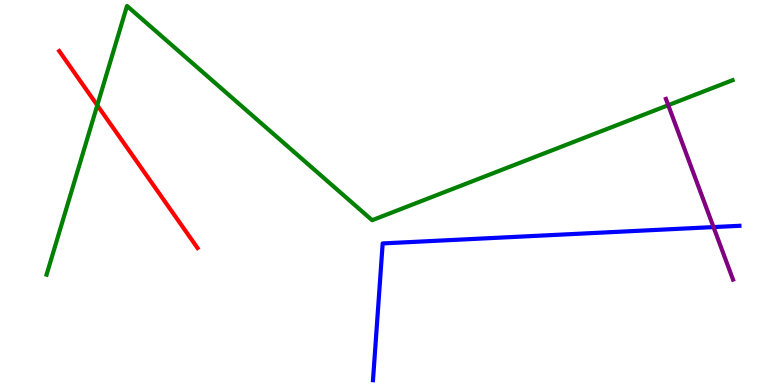[{'lines': ['blue', 'red'], 'intersections': []}, {'lines': ['green', 'red'], 'intersections': [{'x': 1.26, 'y': 7.27}]}, {'lines': ['purple', 'red'], 'intersections': []}, {'lines': ['blue', 'green'], 'intersections': []}, {'lines': ['blue', 'purple'], 'intersections': [{'x': 9.21, 'y': 4.1}]}, {'lines': ['green', 'purple'], 'intersections': [{'x': 8.62, 'y': 7.27}]}]